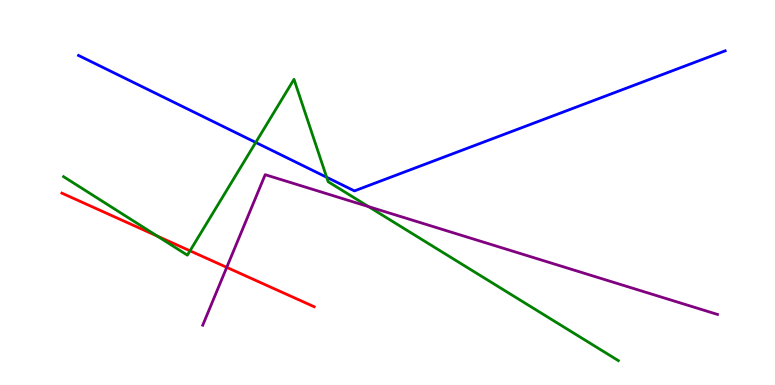[{'lines': ['blue', 'red'], 'intersections': []}, {'lines': ['green', 'red'], 'intersections': [{'x': 2.03, 'y': 3.87}, {'x': 2.45, 'y': 3.49}]}, {'lines': ['purple', 'red'], 'intersections': [{'x': 2.93, 'y': 3.06}]}, {'lines': ['blue', 'green'], 'intersections': [{'x': 3.3, 'y': 6.3}, {'x': 4.22, 'y': 5.4}]}, {'lines': ['blue', 'purple'], 'intersections': []}, {'lines': ['green', 'purple'], 'intersections': [{'x': 4.76, 'y': 4.63}]}]